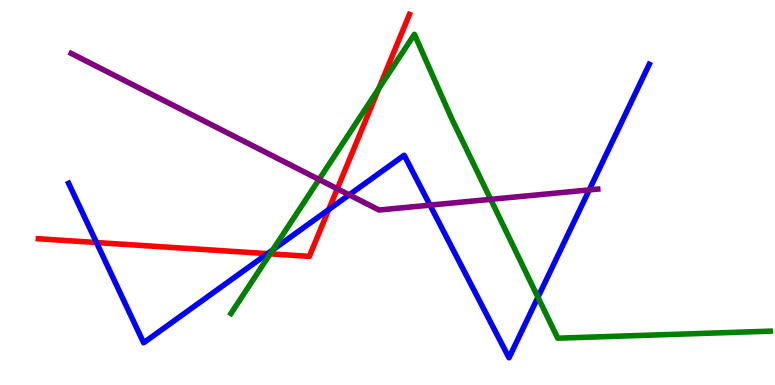[{'lines': ['blue', 'red'], 'intersections': [{'x': 1.25, 'y': 3.7}, {'x': 3.45, 'y': 3.41}, {'x': 4.24, 'y': 4.56}]}, {'lines': ['green', 'red'], 'intersections': [{'x': 3.49, 'y': 3.41}, {'x': 4.89, 'y': 7.7}]}, {'lines': ['purple', 'red'], 'intersections': [{'x': 4.35, 'y': 5.1}]}, {'lines': ['blue', 'green'], 'intersections': [{'x': 3.52, 'y': 3.51}, {'x': 6.94, 'y': 2.28}]}, {'lines': ['blue', 'purple'], 'intersections': [{'x': 4.51, 'y': 4.94}, {'x': 5.55, 'y': 4.67}, {'x': 7.6, 'y': 5.07}]}, {'lines': ['green', 'purple'], 'intersections': [{'x': 4.12, 'y': 5.34}, {'x': 6.33, 'y': 4.82}]}]